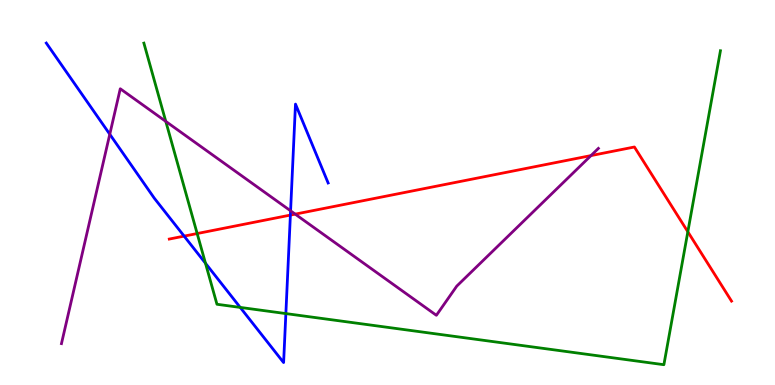[{'lines': ['blue', 'red'], 'intersections': [{'x': 2.38, 'y': 3.87}, {'x': 3.75, 'y': 4.41}]}, {'lines': ['green', 'red'], 'intersections': [{'x': 2.54, 'y': 3.93}, {'x': 8.88, 'y': 3.98}]}, {'lines': ['purple', 'red'], 'intersections': [{'x': 3.81, 'y': 4.44}, {'x': 7.63, 'y': 5.96}]}, {'lines': ['blue', 'green'], 'intersections': [{'x': 2.65, 'y': 3.16}, {'x': 3.1, 'y': 2.02}, {'x': 3.69, 'y': 1.85}]}, {'lines': ['blue', 'purple'], 'intersections': [{'x': 1.42, 'y': 6.51}, {'x': 3.75, 'y': 4.52}]}, {'lines': ['green', 'purple'], 'intersections': [{'x': 2.14, 'y': 6.85}]}]